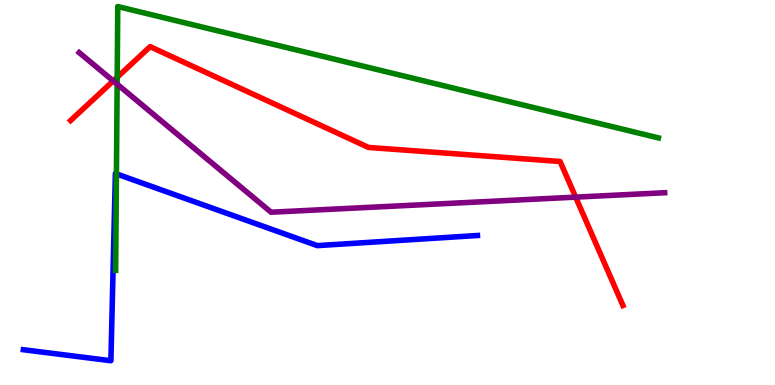[{'lines': ['blue', 'red'], 'intersections': []}, {'lines': ['green', 'red'], 'intersections': [{'x': 1.51, 'y': 7.99}]}, {'lines': ['purple', 'red'], 'intersections': [{'x': 1.46, 'y': 7.9}, {'x': 7.43, 'y': 4.88}]}, {'lines': ['blue', 'green'], 'intersections': [{'x': 1.5, 'y': 5.48}]}, {'lines': ['blue', 'purple'], 'intersections': []}, {'lines': ['green', 'purple'], 'intersections': [{'x': 1.51, 'y': 7.81}]}]